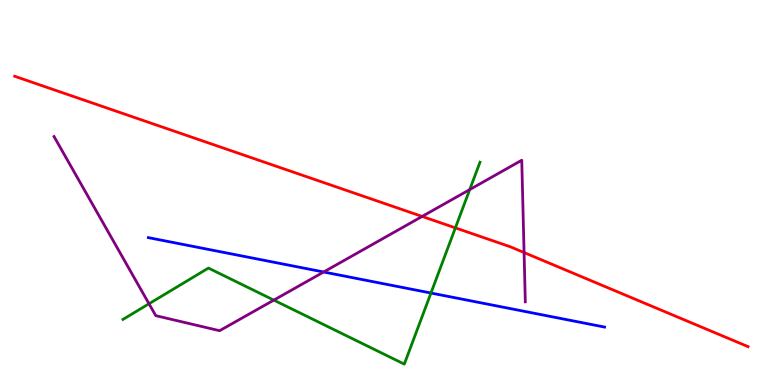[{'lines': ['blue', 'red'], 'intersections': []}, {'lines': ['green', 'red'], 'intersections': [{'x': 5.88, 'y': 4.08}]}, {'lines': ['purple', 'red'], 'intersections': [{'x': 5.45, 'y': 4.38}, {'x': 6.76, 'y': 3.44}]}, {'lines': ['blue', 'green'], 'intersections': [{'x': 5.56, 'y': 2.39}]}, {'lines': ['blue', 'purple'], 'intersections': [{'x': 4.18, 'y': 2.94}]}, {'lines': ['green', 'purple'], 'intersections': [{'x': 1.92, 'y': 2.11}, {'x': 3.53, 'y': 2.2}, {'x': 6.06, 'y': 5.08}]}]